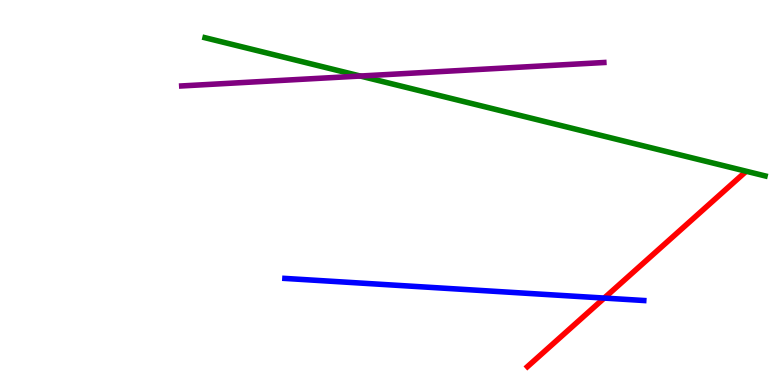[{'lines': ['blue', 'red'], 'intersections': [{'x': 7.8, 'y': 2.26}]}, {'lines': ['green', 'red'], 'intersections': []}, {'lines': ['purple', 'red'], 'intersections': []}, {'lines': ['blue', 'green'], 'intersections': []}, {'lines': ['blue', 'purple'], 'intersections': []}, {'lines': ['green', 'purple'], 'intersections': [{'x': 4.65, 'y': 8.03}]}]